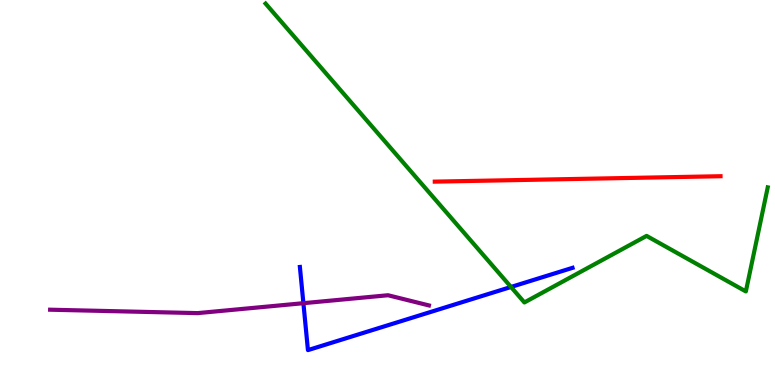[{'lines': ['blue', 'red'], 'intersections': []}, {'lines': ['green', 'red'], 'intersections': []}, {'lines': ['purple', 'red'], 'intersections': []}, {'lines': ['blue', 'green'], 'intersections': [{'x': 6.59, 'y': 2.55}]}, {'lines': ['blue', 'purple'], 'intersections': [{'x': 3.91, 'y': 2.12}]}, {'lines': ['green', 'purple'], 'intersections': []}]